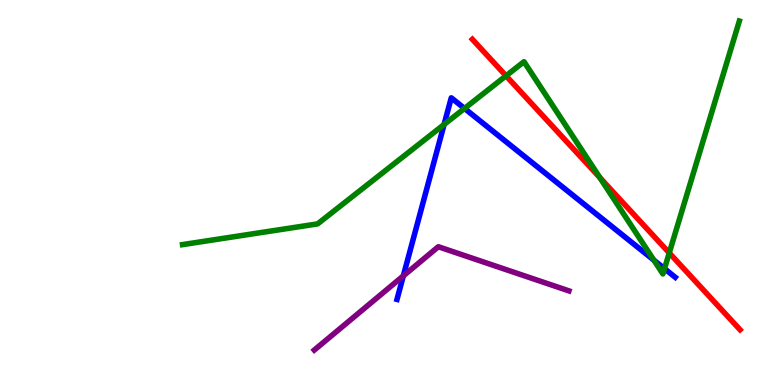[{'lines': ['blue', 'red'], 'intersections': []}, {'lines': ['green', 'red'], 'intersections': [{'x': 6.53, 'y': 8.03}, {'x': 7.74, 'y': 5.39}, {'x': 8.64, 'y': 3.43}]}, {'lines': ['purple', 'red'], 'intersections': []}, {'lines': ['blue', 'green'], 'intersections': [{'x': 5.73, 'y': 6.77}, {'x': 5.99, 'y': 7.18}, {'x': 8.44, 'y': 3.24}, {'x': 8.57, 'y': 3.02}]}, {'lines': ['blue', 'purple'], 'intersections': [{'x': 5.2, 'y': 2.83}]}, {'lines': ['green', 'purple'], 'intersections': []}]